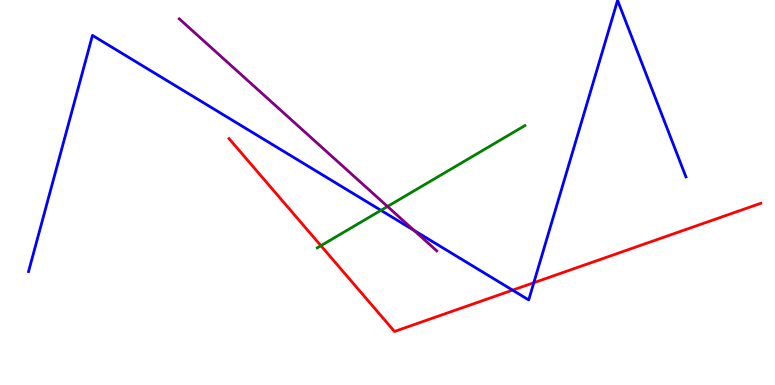[{'lines': ['blue', 'red'], 'intersections': [{'x': 6.61, 'y': 2.46}, {'x': 6.89, 'y': 2.66}]}, {'lines': ['green', 'red'], 'intersections': [{'x': 4.14, 'y': 3.62}]}, {'lines': ['purple', 'red'], 'intersections': []}, {'lines': ['blue', 'green'], 'intersections': [{'x': 4.92, 'y': 4.54}]}, {'lines': ['blue', 'purple'], 'intersections': [{'x': 5.34, 'y': 4.02}]}, {'lines': ['green', 'purple'], 'intersections': [{'x': 5.0, 'y': 4.64}]}]